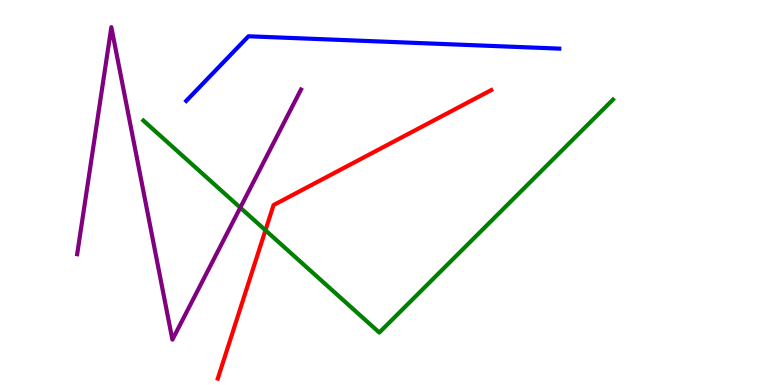[{'lines': ['blue', 'red'], 'intersections': []}, {'lines': ['green', 'red'], 'intersections': [{'x': 3.43, 'y': 4.02}]}, {'lines': ['purple', 'red'], 'intersections': []}, {'lines': ['blue', 'green'], 'intersections': []}, {'lines': ['blue', 'purple'], 'intersections': []}, {'lines': ['green', 'purple'], 'intersections': [{'x': 3.1, 'y': 4.61}]}]